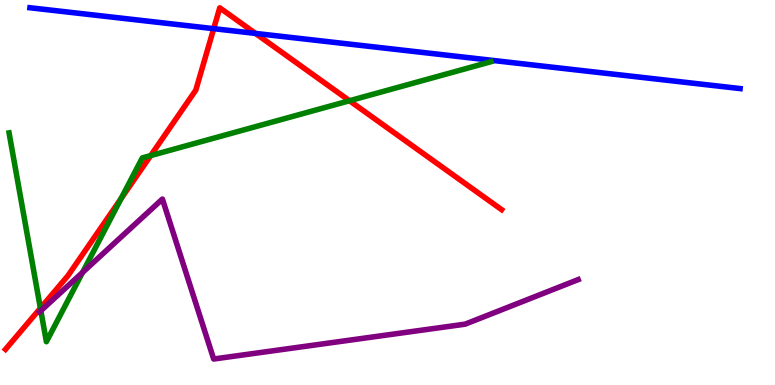[{'lines': ['blue', 'red'], 'intersections': [{'x': 2.76, 'y': 9.26}, {'x': 3.3, 'y': 9.13}]}, {'lines': ['green', 'red'], 'intersections': [{'x': 0.521, 'y': 1.99}, {'x': 1.56, 'y': 4.84}, {'x': 1.94, 'y': 5.96}, {'x': 4.51, 'y': 7.38}]}, {'lines': ['purple', 'red'], 'intersections': []}, {'lines': ['blue', 'green'], 'intersections': []}, {'lines': ['blue', 'purple'], 'intersections': []}, {'lines': ['green', 'purple'], 'intersections': [{'x': 0.527, 'y': 1.93}, {'x': 1.07, 'y': 2.92}]}]